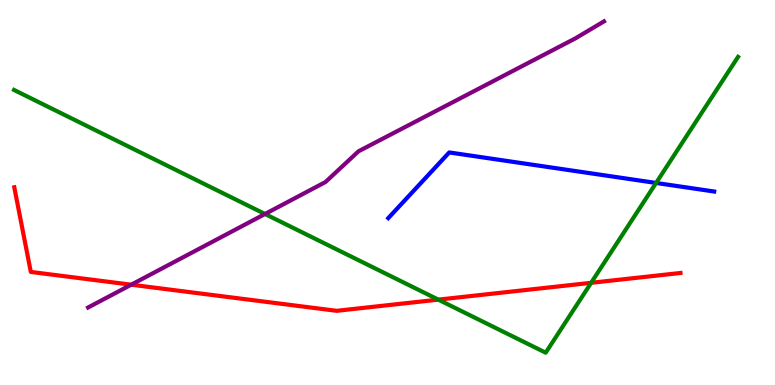[{'lines': ['blue', 'red'], 'intersections': []}, {'lines': ['green', 'red'], 'intersections': [{'x': 5.66, 'y': 2.22}, {'x': 7.63, 'y': 2.65}]}, {'lines': ['purple', 'red'], 'intersections': [{'x': 1.69, 'y': 2.61}]}, {'lines': ['blue', 'green'], 'intersections': [{'x': 8.47, 'y': 5.25}]}, {'lines': ['blue', 'purple'], 'intersections': []}, {'lines': ['green', 'purple'], 'intersections': [{'x': 3.42, 'y': 4.44}]}]